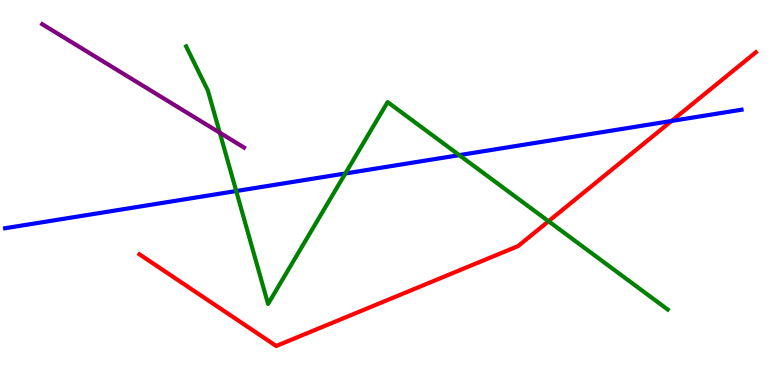[{'lines': ['blue', 'red'], 'intersections': [{'x': 8.67, 'y': 6.86}]}, {'lines': ['green', 'red'], 'intersections': [{'x': 7.08, 'y': 4.25}]}, {'lines': ['purple', 'red'], 'intersections': []}, {'lines': ['blue', 'green'], 'intersections': [{'x': 3.05, 'y': 5.04}, {'x': 4.46, 'y': 5.49}, {'x': 5.93, 'y': 5.97}]}, {'lines': ['blue', 'purple'], 'intersections': []}, {'lines': ['green', 'purple'], 'intersections': [{'x': 2.84, 'y': 6.55}]}]